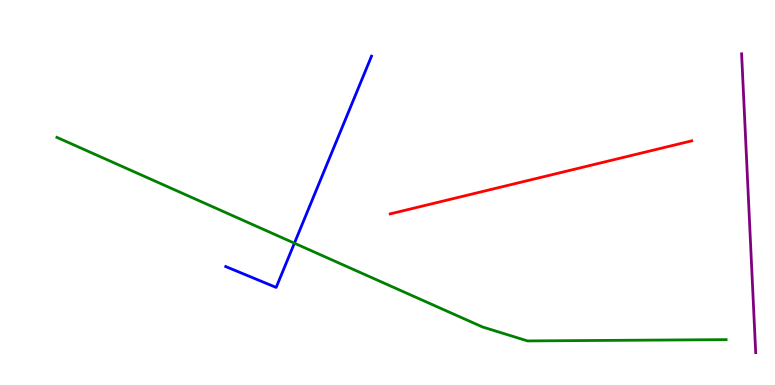[{'lines': ['blue', 'red'], 'intersections': []}, {'lines': ['green', 'red'], 'intersections': []}, {'lines': ['purple', 'red'], 'intersections': []}, {'lines': ['blue', 'green'], 'intersections': [{'x': 3.8, 'y': 3.68}]}, {'lines': ['blue', 'purple'], 'intersections': []}, {'lines': ['green', 'purple'], 'intersections': []}]